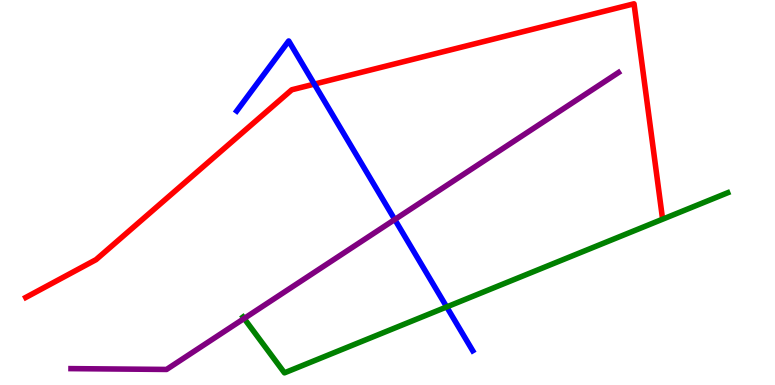[{'lines': ['blue', 'red'], 'intersections': [{'x': 4.06, 'y': 7.82}]}, {'lines': ['green', 'red'], 'intersections': []}, {'lines': ['purple', 'red'], 'intersections': []}, {'lines': ['blue', 'green'], 'intersections': [{'x': 5.76, 'y': 2.03}]}, {'lines': ['blue', 'purple'], 'intersections': [{'x': 5.09, 'y': 4.3}]}, {'lines': ['green', 'purple'], 'intersections': [{'x': 3.15, 'y': 1.73}]}]